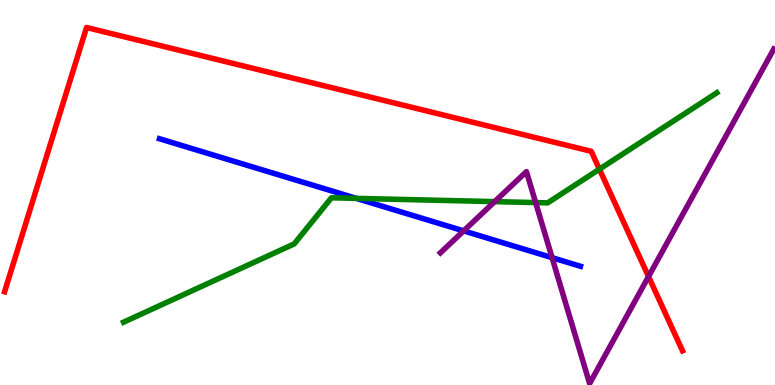[{'lines': ['blue', 'red'], 'intersections': []}, {'lines': ['green', 'red'], 'intersections': [{'x': 7.73, 'y': 5.61}]}, {'lines': ['purple', 'red'], 'intersections': [{'x': 8.37, 'y': 2.82}]}, {'lines': ['blue', 'green'], 'intersections': [{'x': 4.6, 'y': 4.85}]}, {'lines': ['blue', 'purple'], 'intersections': [{'x': 5.98, 'y': 4.0}, {'x': 7.12, 'y': 3.31}]}, {'lines': ['green', 'purple'], 'intersections': [{'x': 6.38, 'y': 4.76}, {'x': 6.91, 'y': 4.74}]}]